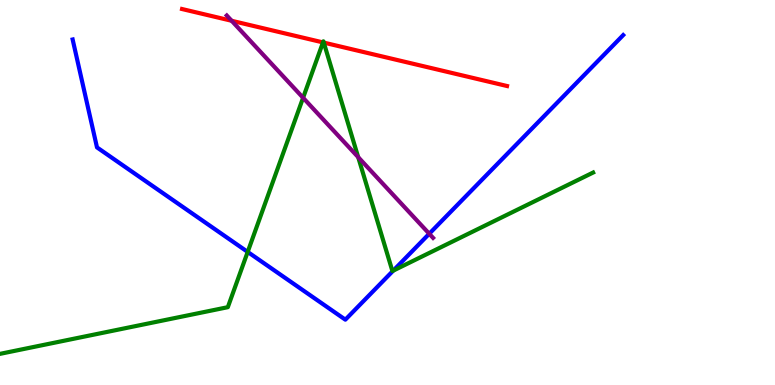[{'lines': ['blue', 'red'], 'intersections': []}, {'lines': ['green', 'red'], 'intersections': [{'x': 4.17, 'y': 8.9}, {'x': 4.18, 'y': 8.89}]}, {'lines': ['purple', 'red'], 'intersections': [{'x': 2.99, 'y': 9.46}]}, {'lines': ['blue', 'green'], 'intersections': [{'x': 3.2, 'y': 3.46}, {'x': 5.07, 'y': 2.97}]}, {'lines': ['blue', 'purple'], 'intersections': [{'x': 5.54, 'y': 3.93}]}, {'lines': ['green', 'purple'], 'intersections': [{'x': 3.91, 'y': 7.46}, {'x': 4.62, 'y': 5.92}]}]